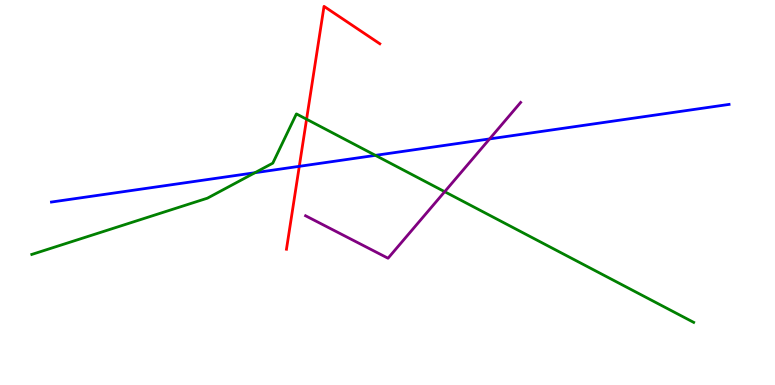[{'lines': ['blue', 'red'], 'intersections': [{'x': 3.86, 'y': 5.68}]}, {'lines': ['green', 'red'], 'intersections': [{'x': 3.96, 'y': 6.9}]}, {'lines': ['purple', 'red'], 'intersections': []}, {'lines': ['blue', 'green'], 'intersections': [{'x': 3.29, 'y': 5.51}, {'x': 4.84, 'y': 5.96}]}, {'lines': ['blue', 'purple'], 'intersections': [{'x': 6.32, 'y': 6.39}]}, {'lines': ['green', 'purple'], 'intersections': [{'x': 5.74, 'y': 5.02}]}]